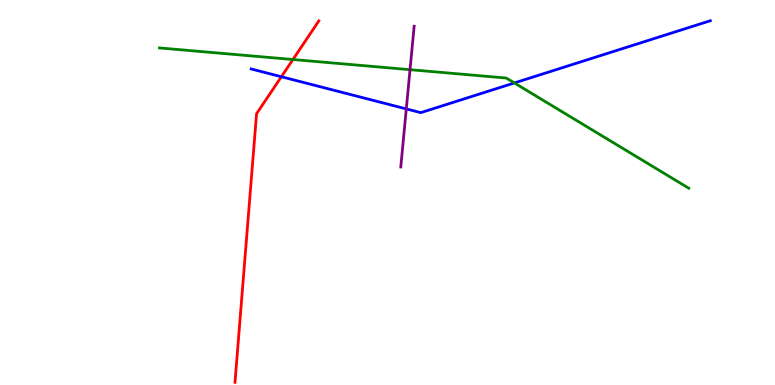[{'lines': ['blue', 'red'], 'intersections': [{'x': 3.63, 'y': 8.01}]}, {'lines': ['green', 'red'], 'intersections': [{'x': 3.78, 'y': 8.45}]}, {'lines': ['purple', 'red'], 'intersections': []}, {'lines': ['blue', 'green'], 'intersections': [{'x': 6.64, 'y': 7.85}]}, {'lines': ['blue', 'purple'], 'intersections': [{'x': 5.24, 'y': 7.17}]}, {'lines': ['green', 'purple'], 'intersections': [{'x': 5.29, 'y': 8.19}]}]